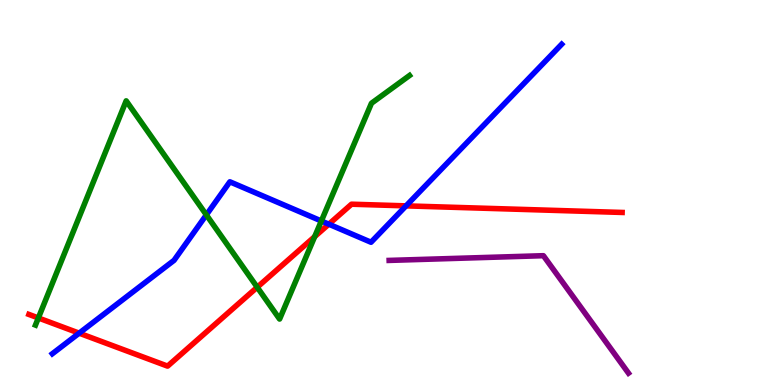[{'lines': ['blue', 'red'], 'intersections': [{'x': 1.02, 'y': 1.35}, {'x': 4.24, 'y': 4.18}, {'x': 5.24, 'y': 4.65}]}, {'lines': ['green', 'red'], 'intersections': [{'x': 0.495, 'y': 1.74}, {'x': 3.32, 'y': 2.54}, {'x': 4.06, 'y': 3.85}]}, {'lines': ['purple', 'red'], 'intersections': []}, {'lines': ['blue', 'green'], 'intersections': [{'x': 2.66, 'y': 4.42}, {'x': 4.15, 'y': 4.26}]}, {'lines': ['blue', 'purple'], 'intersections': []}, {'lines': ['green', 'purple'], 'intersections': []}]